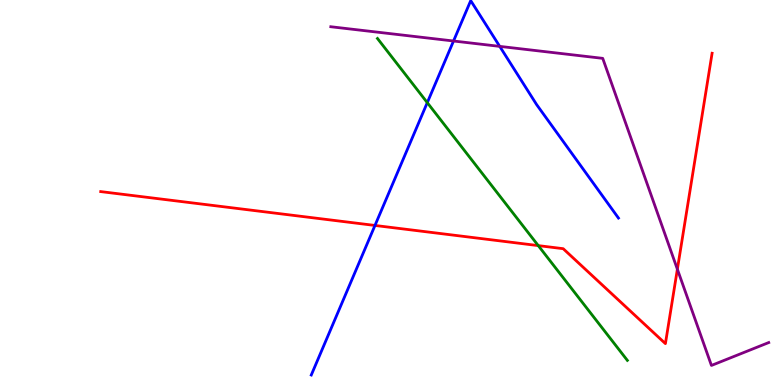[{'lines': ['blue', 'red'], 'intersections': [{'x': 4.84, 'y': 4.14}]}, {'lines': ['green', 'red'], 'intersections': [{'x': 6.95, 'y': 3.62}]}, {'lines': ['purple', 'red'], 'intersections': [{'x': 8.74, 'y': 3.01}]}, {'lines': ['blue', 'green'], 'intersections': [{'x': 5.51, 'y': 7.33}]}, {'lines': ['blue', 'purple'], 'intersections': [{'x': 5.85, 'y': 8.93}, {'x': 6.45, 'y': 8.8}]}, {'lines': ['green', 'purple'], 'intersections': []}]